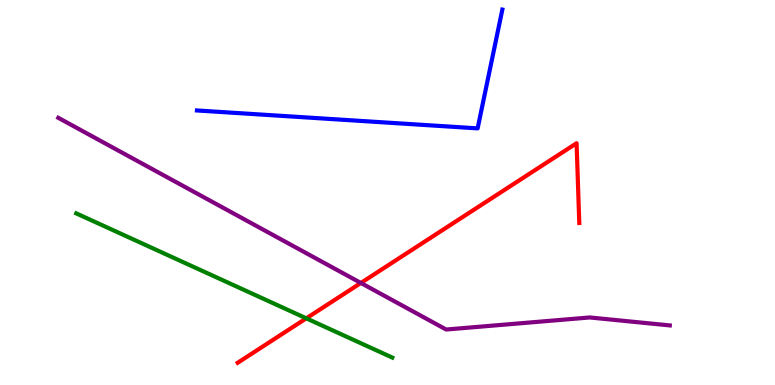[{'lines': ['blue', 'red'], 'intersections': []}, {'lines': ['green', 'red'], 'intersections': [{'x': 3.95, 'y': 1.73}]}, {'lines': ['purple', 'red'], 'intersections': [{'x': 4.66, 'y': 2.65}]}, {'lines': ['blue', 'green'], 'intersections': []}, {'lines': ['blue', 'purple'], 'intersections': []}, {'lines': ['green', 'purple'], 'intersections': []}]